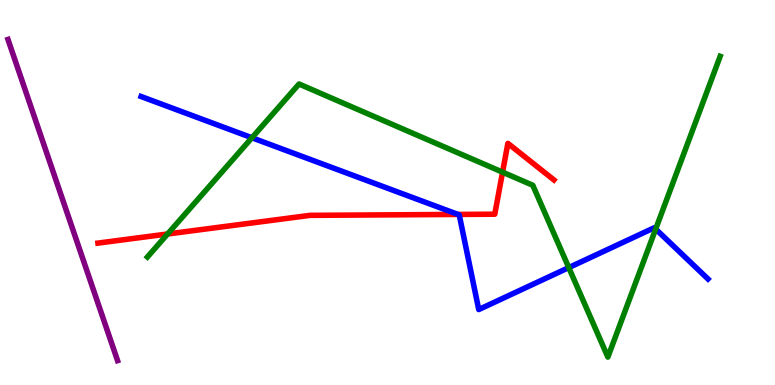[{'lines': ['blue', 'red'], 'intersections': [{'x': 5.91, 'y': 4.43}]}, {'lines': ['green', 'red'], 'intersections': [{'x': 2.16, 'y': 3.92}, {'x': 6.48, 'y': 5.53}]}, {'lines': ['purple', 'red'], 'intersections': []}, {'lines': ['blue', 'green'], 'intersections': [{'x': 3.25, 'y': 6.42}, {'x': 7.34, 'y': 3.05}, {'x': 8.46, 'y': 4.05}]}, {'lines': ['blue', 'purple'], 'intersections': []}, {'lines': ['green', 'purple'], 'intersections': []}]